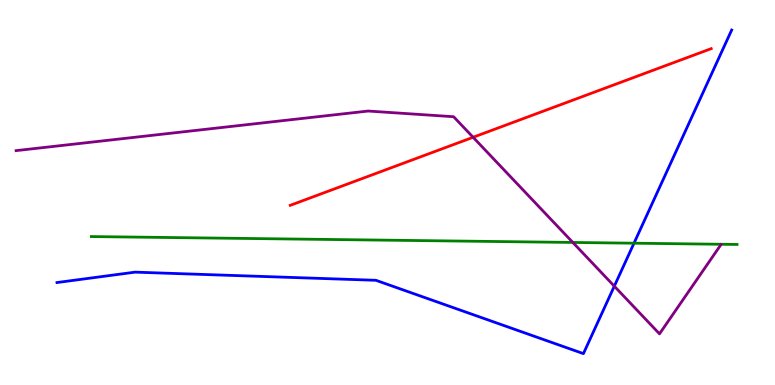[{'lines': ['blue', 'red'], 'intersections': []}, {'lines': ['green', 'red'], 'intersections': []}, {'lines': ['purple', 'red'], 'intersections': [{'x': 6.1, 'y': 6.43}]}, {'lines': ['blue', 'green'], 'intersections': [{'x': 8.18, 'y': 3.68}]}, {'lines': ['blue', 'purple'], 'intersections': [{'x': 7.93, 'y': 2.57}]}, {'lines': ['green', 'purple'], 'intersections': [{'x': 7.39, 'y': 3.7}]}]